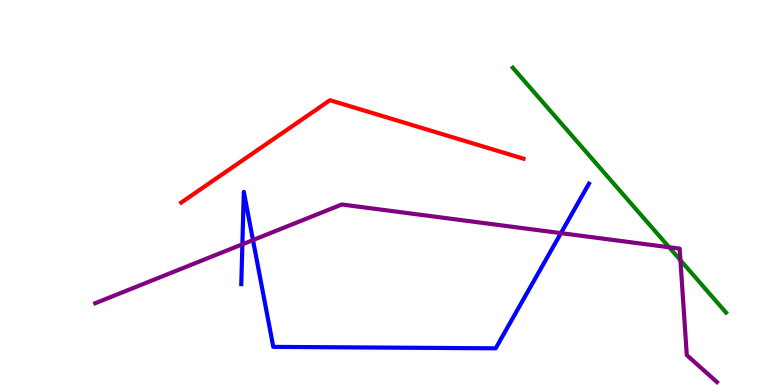[{'lines': ['blue', 'red'], 'intersections': []}, {'lines': ['green', 'red'], 'intersections': []}, {'lines': ['purple', 'red'], 'intersections': []}, {'lines': ['blue', 'green'], 'intersections': []}, {'lines': ['blue', 'purple'], 'intersections': [{'x': 3.13, 'y': 3.65}, {'x': 3.26, 'y': 3.76}, {'x': 7.24, 'y': 3.94}]}, {'lines': ['green', 'purple'], 'intersections': [{'x': 8.63, 'y': 3.58}, {'x': 8.78, 'y': 3.24}]}]